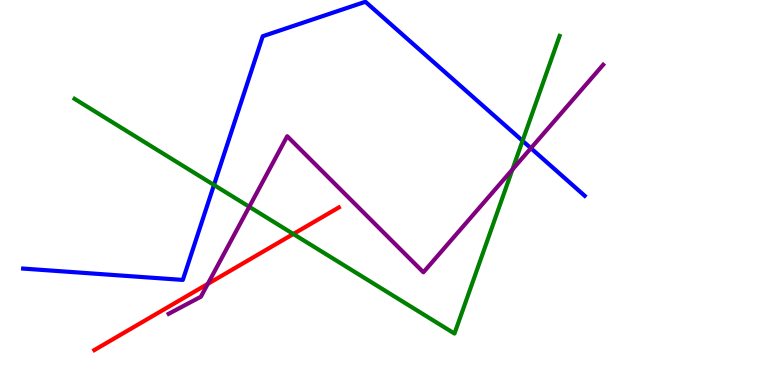[{'lines': ['blue', 'red'], 'intersections': []}, {'lines': ['green', 'red'], 'intersections': [{'x': 3.78, 'y': 3.92}]}, {'lines': ['purple', 'red'], 'intersections': [{'x': 2.68, 'y': 2.63}]}, {'lines': ['blue', 'green'], 'intersections': [{'x': 2.76, 'y': 5.2}, {'x': 6.74, 'y': 6.34}]}, {'lines': ['blue', 'purple'], 'intersections': [{'x': 6.85, 'y': 6.15}]}, {'lines': ['green', 'purple'], 'intersections': [{'x': 3.22, 'y': 4.63}, {'x': 6.61, 'y': 5.6}]}]